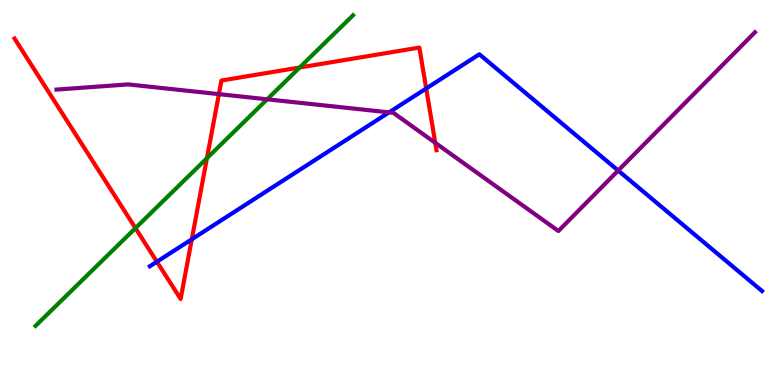[{'lines': ['blue', 'red'], 'intersections': [{'x': 2.02, 'y': 3.2}, {'x': 2.47, 'y': 3.78}, {'x': 5.5, 'y': 7.7}]}, {'lines': ['green', 'red'], 'intersections': [{'x': 1.75, 'y': 4.07}, {'x': 2.67, 'y': 5.89}, {'x': 3.87, 'y': 8.25}]}, {'lines': ['purple', 'red'], 'intersections': [{'x': 2.82, 'y': 7.55}, {'x': 5.62, 'y': 6.29}]}, {'lines': ['blue', 'green'], 'intersections': []}, {'lines': ['blue', 'purple'], 'intersections': [{'x': 5.02, 'y': 7.08}, {'x': 7.98, 'y': 5.57}]}, {'lines': ['green', 'purple'], 'intersections': [{'x': 3.45, 'y': 7.42}]}]